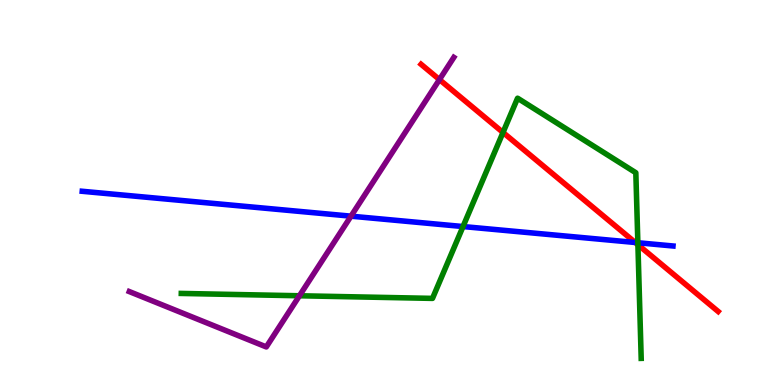[{'lines': ['blue', 'red'], 'intersections': [{'x': 8.2, 'y': 3.7}]}, {'lines': ['green', 'red'], 'intersections': [{'x': 6.49, 'y': 6.56}, {'x': 8.23, 'y': 3.64}]}, {'lines': ['purple', 'red'], 'intersections': [{'x': 5.67, 'y': 7.93}]}, {'lines': ['blue', 'green'], 'intersections': [{'x': 5.97, 'y': 4.12}, {'x': 8.23, 'y': 3.7}]}, {'lines': ['blue', 'purple'], 'intersections': [{'x': 4.53, 'y': 4.39}]}, {'lines': ['green', 'purple'], 'intersections': [{'x': 3.86, 'y': 2.32}]}]